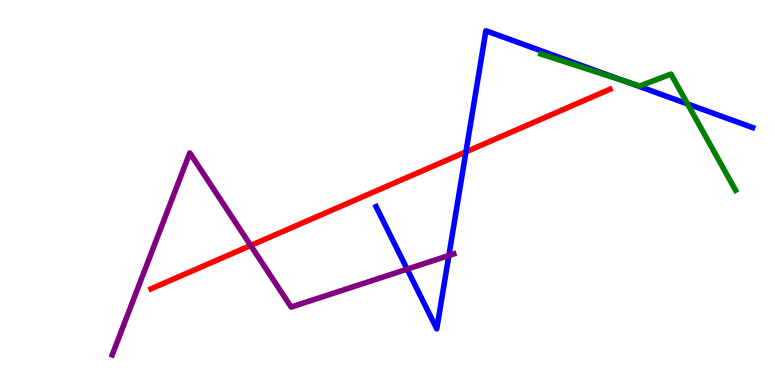[{'lines': ['blue', 'red'], 'intersections': [{'x': 6.01, 'y': 6.06}]}, {'lines': ['green', 'red'], 'intersections': []}, {'lines': ['purple', 'red'], 'intersections': [{'x': 3.23, 'y': 3.62}]}, {'lines': ['blue', 'green'], 'intersections': [{'x': 8.07, 'y': 7.89}, {'x': 8.87, 'y': 7.3}]}, {'lines': ['blue', 'purple'], 'intersections': [{'x': 5.25, 'y': 3.01}, {'x': 5.79, 'y': 3.36}]}, {'lines': ['green', 'purple'], 'intersections': []}]